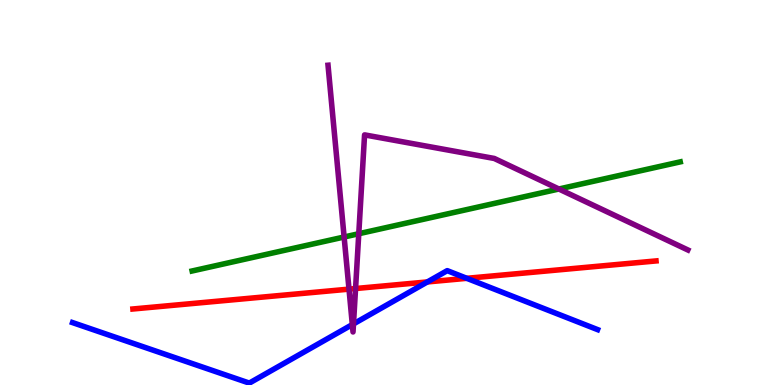[{'lines': ['blue', 'red'], 'intersections': [{'x': 5.51, 'y': 2.68}, {'x': 6.02, 'y': 2.77}]}, {'lines': ['green', 'red'], 'intersections': []}, {'lines': ['purple', 'red'], 'intersections': [{'x': 4.5, 'y': 2.49}, {'x': 4.59, 'y': 2.51}]}, {'lines': ['blue', 'green'], 'intersections': []}, {'lines': ['blue', 'purple'], 'intersections': [{'x': 4.55, 'y': 1.57}, {'x': 4.56, 'y': 1.59}]}, {'lines': ['green', 'purple'], 'intersections': [{'x': 4.44, 'y': 3.84}, {'x': 4.63, 'y': 3.93}, {'x': 7.21, 'y': 5.09}]}]